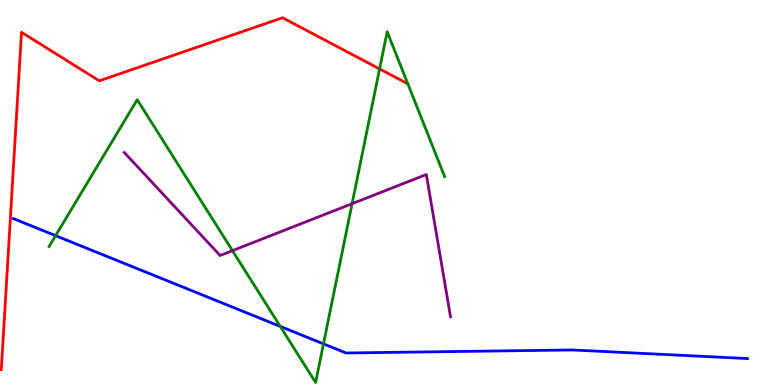[{'lines': ['blue', 'red'], 'intersections': []}, {'lines': ['green', 'red'], 'intersections': [{'x': 4.9, 'y': 8.21}]}, {'lines': ['purple', 'red'], 'intersections': []}, {'lines': ['blue', 'green'], 'intersections': [{'x': 0.717, 'y': 3.88}, {'x': 3.62, 'y': 1.52}, {'x': 4.17, 'y': 1.07}]}, {'lines': ['blue', 'purple'], 'intersections': []}, {'lines': ['green', 'purple'], 'intersections': [{'x': 3.0, 'y': 3.49}, {'x': 4.54, 'y': 4.71}]}]